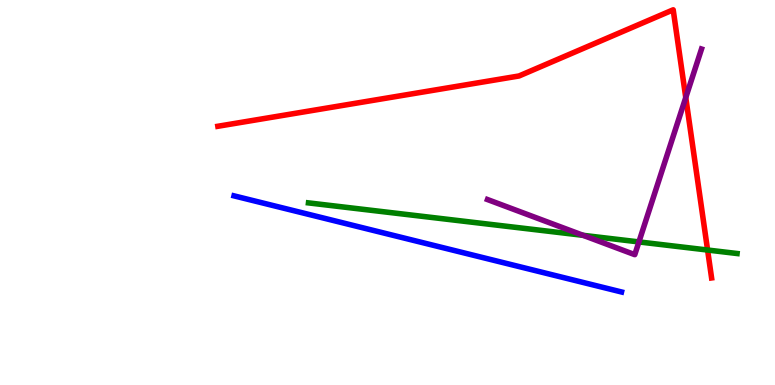[{'lines': ['blue', 'red'], 'intersections': []}, {'lines': ['green', 'red'], 'intersections': [{'x': 9.13, 'y': 3.51}]}, {'lines': ['purple', 'red'], 'intersections': [{'x': 8.85, 'y': 7.47}]}, {'lines': ['blue', 'green'], 'intersections': []}, {'lines': ['blue', 'purple'], 'intersections': []}, {'lines': ['green', 'purple'], 'intersections': [{'x': 7.52, 'y': 3.89}, {'x': 8.24, 'y': 3.72}]}]